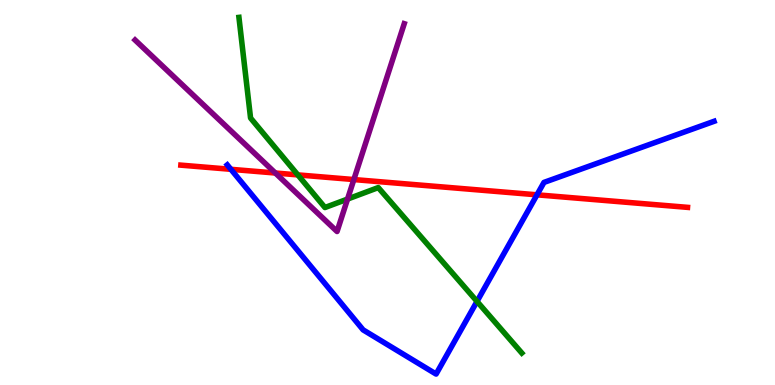[{'lines': ['blue', 'red'], 'intersections': [{'x': 2.98, 'y': 5.6}, {'x': 6.93, 'y': 4.94}]}, {'lines': ['green', 'red'], 'intersections': [{'x': 3.84, 'y': 5.46}]}, {'lines': ['purple', 'red'], 'intersections': [{'x': 3.55, 'y': 5.51}, {'x': 4.57, 'y': 5.34}]}, {'lines': ['blue', 'green'], 'intersections': [{'x': 6.15, 'y': 2.17}]}, {'lines': ['blue', 'purple'], 'intersections': []}, {'lines': ['green', 'purple'], 'intersections': [{'x': 4.48, 'y': 4.83}]}]